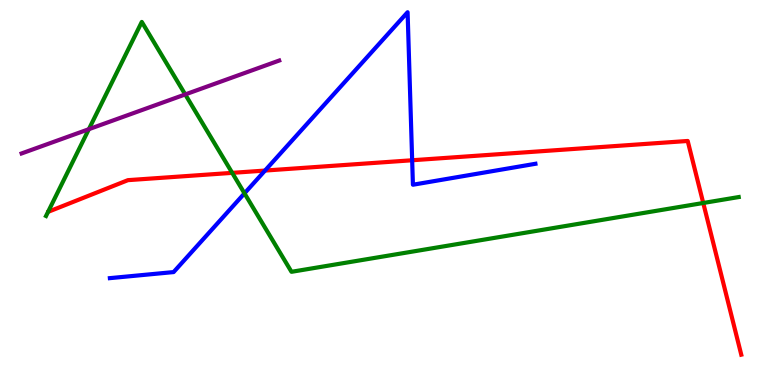[{'lines': ['blue', 'red'], 'intersections': [{'x': 3.42, 'y': 5.57}, {'x': 5.32, 'y': 5.84}]}, {'lines': ['green', 'red'], 'intersections': [{'x': 3.0, 'y': 5.51}, {'x': 9.07, 'y': 4.73}]}, {'lines': ['purple', 'red'], 'intersections': []}, {'lines': ['blue', 'green'], 'intersections': [{'x': 3.15, 'y': 4.98}]}, {'lines': ['blue', 'purple'], 'intersections': []}, {'lines': ['green', 'purple'], 'intersections': [{'x': 1.15, 'y': 6.64}, {'x': 2.39, 'y': 7.55}]}]